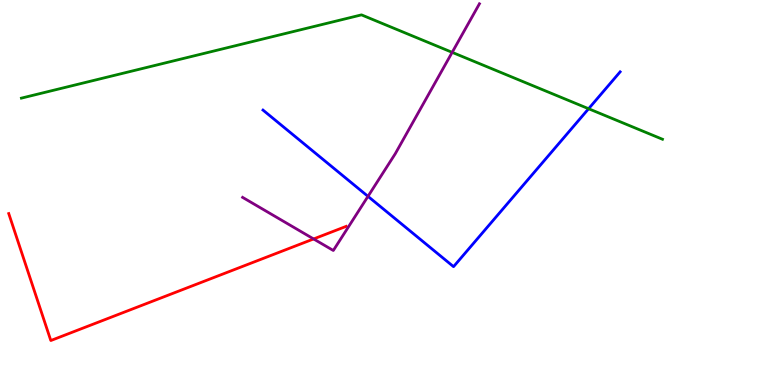[{'lines': ['blue', 'red'], 'intersections': []}, {'lines': ['green', 'red'], 'intersections': []}, {'lines': ['purple', 'red'], 'intersections': [{'x': 4.05, 'y': 3.79}]}, {'lines': ['blue', 'green'], 'intersections': [{'x': 7.59, 'y': 7.18}]}, {'lines': ['blue', 'purple'], 'intersections': [{'x': 4.75, 'y': 4.9}]}, {'lines': ['green', 'purple'], 'intersections': [{'x': 5.83, 'y': 8.64}]}]